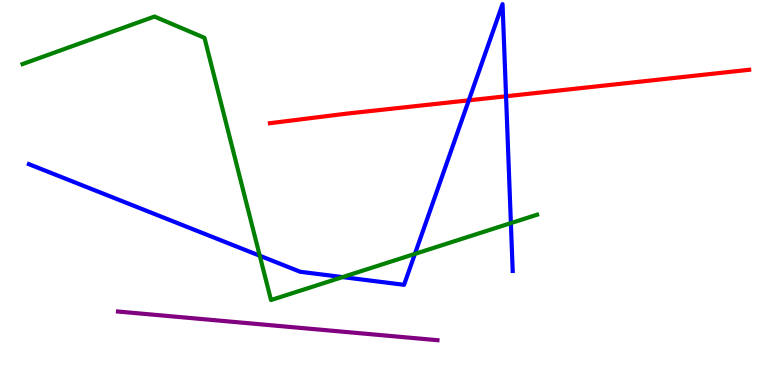[{'lines': ['blue', 'red'], 'intersections': [{'x': 6.05, 'y': 7.39}, {'x': 6.53, 'y': 7.5}]}, {'lines': ['green', 'red'], 'intersections': []}, {'lines': ['purple', 'red'], 'intersections': []}, {'lines': ['blue', 'green'], 'intersections': [{'x': 3.35, 'y': 3.36}, {'x': 4.42, 'y': 2.8}, {'x': 5.35, 'y': 3.41}, {'x': 6.59, 'y': 4.2}]}, {'lines': ['blue', 'purple'], 'intersections': []}, {'lines': ['green', 'purple'], 'intersections': []}]